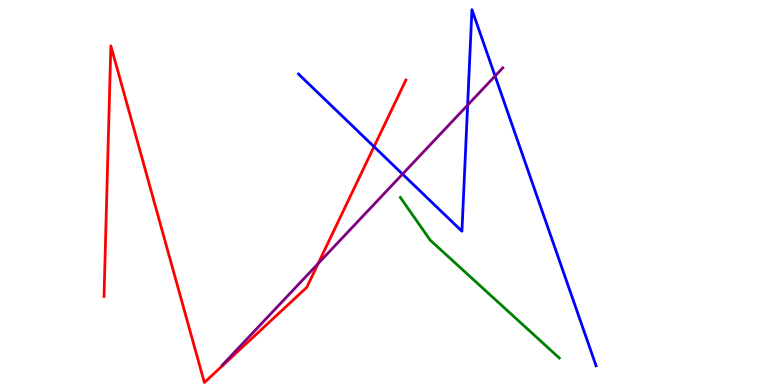[{'lines': ['blue', 'red'], 'intersections': [{'x': 4.83, 'y': 6.19}]}, {'lines': ['green', 'red'], 'intersections': []}, {'lines': ['purple', 'red'], 'intersections': [{'x': 4.11, 'y': 3.16}]}, {'lines': ['blue', 'green'], 'intersections': []}, {'lines': ['blue', 'purple'], 'intersections': [{'x': 5.19, 'y': 5.48}, {'x': 6.03, 'y': 7.27}, {'x': 6.39, 'y': 8.03}]}, {'lines': ['green', 'purple'], 'intersections': []}]